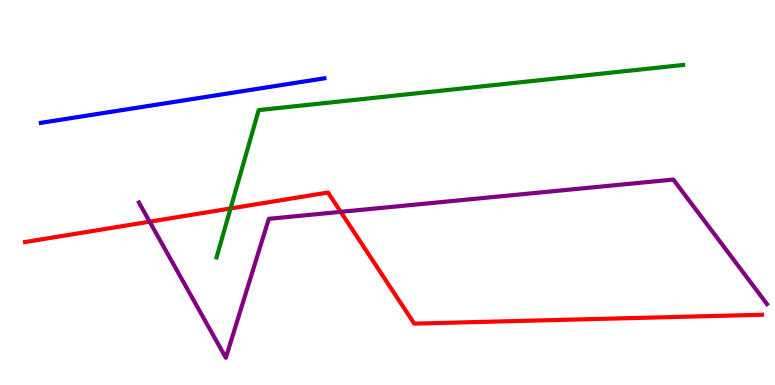[{'lines': ['blue', 'red'], 'intersections': []}, {'lines': ['green', 'red'], 'intersections': [{'x': 2.97, 'y': 4.59}]}, {'lines': ['purple', 'red'], 'intersections': [{'x': 1.93, 'y': 4.24}, {'x': 4.4, 'y': 4.5}]}, {'lines': ['blue', 'green'], 'intersections': []}, {'lines': ['blue', 'purple'], 'intersections': []}, {'lines': ['green', 'purple'], 'intersections': []}]